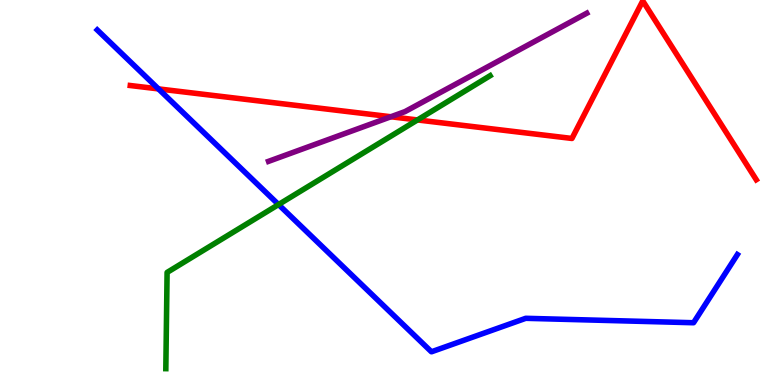[{'lines': ['blue', 'red'], 'intersections': [{'x': 2.04, 'y': 7.69}]}, {'lines': ['green', 'red'], 'intersections': [{'x': 5.39, 'y': 6.88}]}, {'lines': ['purple', 'red'], 'intersections': [{'x': 5.04, 'y': 6.97}]}, {'lines': ['blue', 'green'], 'intersections': [{'x': 3.59, 'y': 4.69}]}, {'lines': ['blue', 'purple'], 'intersections': []}, {'lines': ['green', 'purple'], 'intersections': []}]